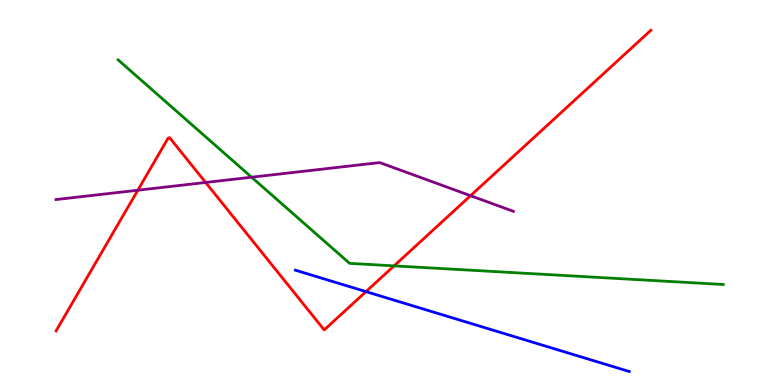[{'lines': ['blue', 'red'], 'intersections': [{'x': 4.72, 'y': 2.43}]}, {'lines': ['green', 'red'], 'intersections': [{'x': 5.08, 'y': 3.09}]}, {'lines': ['purple', 'red'], 'intersections': [{'x': 1.78, 'y': 5.06}, {'x': 2.65, 'y': 5.26}, {'x': 6.07, 'y': 4.92}]}, {'lines': ['blue', 'green'], 'intersections': []}, {'lines': ['blue', 'purple'], 'intersections': []}, {'lines': ['green', 'purple'], 'intersections': [{'x': 3.25, 'y': 5.4}]}]